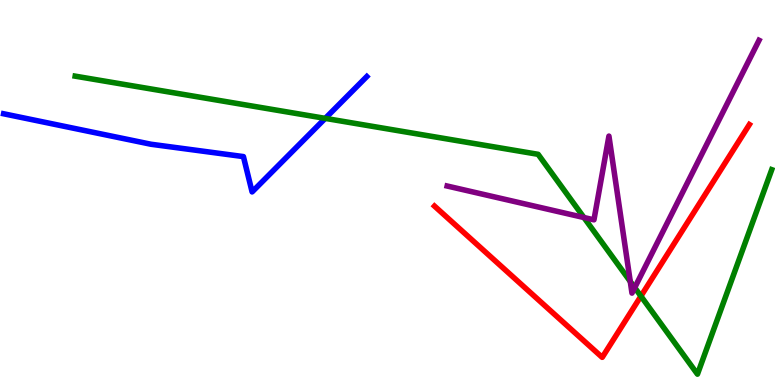[{'lines': ['blue', 'red'], 'intersections': []}, {'lines': ['green', 'red'], 'intersections': [{'x': 8.27, 'y': 2.31}]}, {'lines': ['purple', 'red'], 'intersections': []}, {'lines': ['blue', 'green'], 'intersections': [{'x': 4.2, 'y': 6.93}]}, {'lines': ['blue', 'purple'], 'intersections': []}, {'lines': ['green', 'purple'], 'intersections': [{'x': 7.53, 'y': 4.35}, {'x': 8.13, 'y': 2.69}, {'x': 8.19, 'y': 2.53}]}]